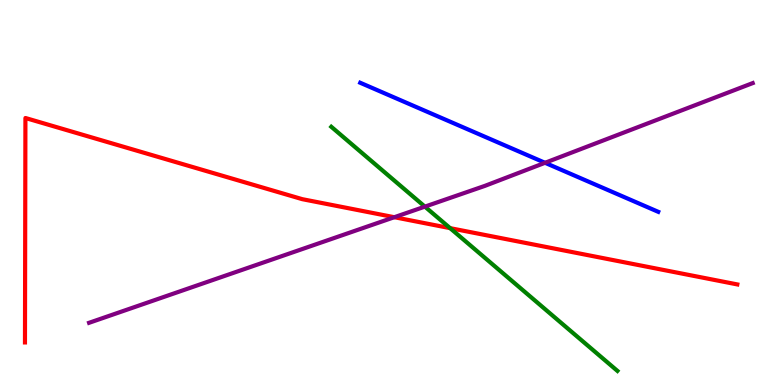[{'lines': ['blue', 'red'], 'intersections': []}, {'lines': ['green', 'red'], 'intersections': [{'x': 5.81, 'y': 4.07}]}, {'lines': ['purple', 'red'], 'intersections': [{'x': 5.09, 'y': 4.36}]}, {'lines': ['blue', 'green'], 'intersections': []}, {'lines': ['blue', 'purple'], 'intersections': [{'x': 7.03, 'y': 5.77}]}, {'lines': ['green', 'purple'], 'intersections': [{'x': 5.48, 'y': 4.63}]}]